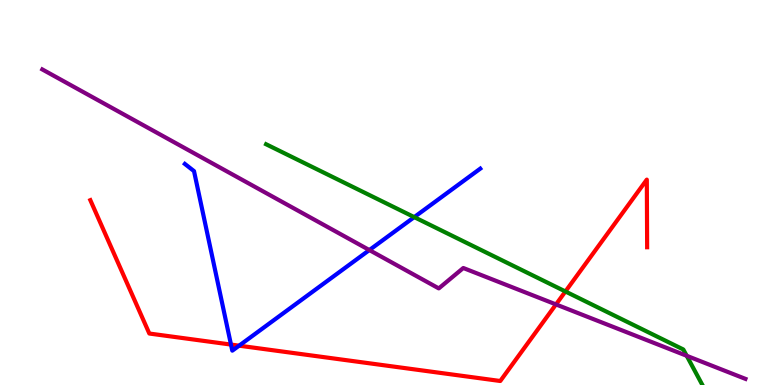[{'lines': ['blue', 'red'], 'intersections': [{'x': 2.98, 'y': 1.05}, {'x': 3.09, 'y': 1.02}]}, {'lines': ['green', 'red'], 'intersections': [{'x': 7.3, 'y': 2.43}]}, {'lines': ['purple', 'red'], 'intersections': [{'x': 7.17, 'y': 2.09}]}, {'lines': ['blue', 'green'], 'intersections': [{'x': 5.35, 'y': 4.36}]}, {'lines': ['blue', 'purple'], 'intersections': [{'x': 4.77, 'y': 3.5}]}, {'lines': ['green', 'purple'], 'intersections': [{'x': 8.86, 'y': 0.759}]}]